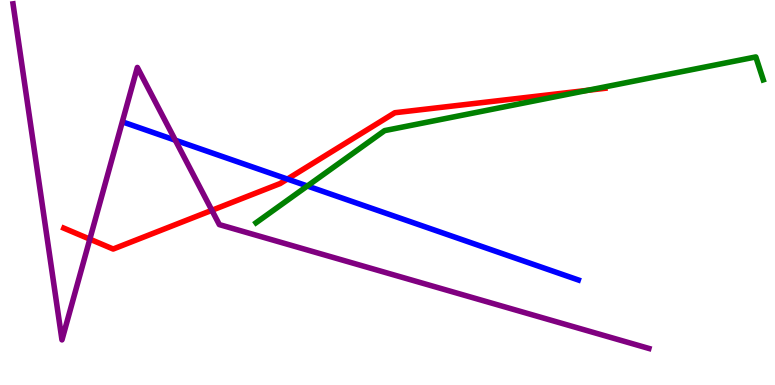[{'lines': ['blue', 'red'], 'intersections': [{'x': 3.71, 'y': 5.35}]}, {'lines': ['green', 'red'], 'intersections': [{'x': 7.58, 'y': 7.65}]}, {'lines': ['purple', 'red'], 'intersections': [{'x': 1.16, 'y': 3.79}, {'x': 2.73, 'y': 4.54}]}, {'lines': ['blue', 'green'], 'intersections': [{'x': 3.97, 'y': 5.17}]}, {'lines': ['blue', 'purple'], 'intersections': [{'x': 2.26, 'y': 6.36}]}, {'lines': ['green', 'purple'], 'intersections': []}]